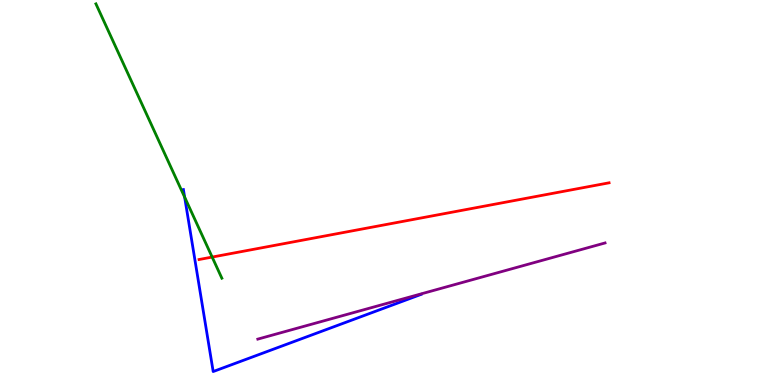[{'lines': ['blue', 'red'], 'intersections': []}, {'lines': ['green', 'red'], 'intersections': [{'x': 2.74, 'y': 3.32}]}, {'lines': ['purple', 'red'], 'intersections': []}, {'lines': ['blue', 'green'], 'intersections': [{'x': 2.38, 'y': 4.88}]}, {'lines': ['blue', 'purple'], 'intersections': []}, {'lines': ['green', 'purple'], 'intersections': []}]